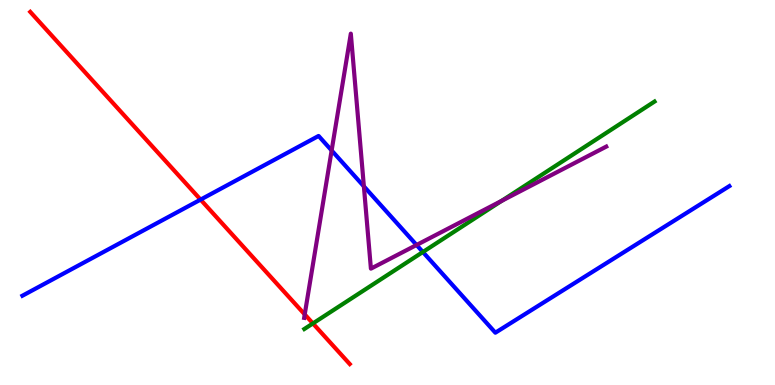[{'lines': ['blue', 'red'], 'intersections': [{'x': 2.59, 'y': 4.82}]}, {'lines': ['green', 'red'], 'intersections': [{'x': 4.04, 'y': 1.6}]}, {'lines': ['purple', 'red'], 'intersections': [{'x': 3.93, 'y': 1.83}]}, {'lines': ['blue', 'green'], 'intersections': [{'x': 5.46, 'y': 3.45}]}, {'lines': ['blue', 'purple'], 'intersections': [{'x': 4.28, 'y': 6.09}, {'x': 4.7, 'y': 5.16}, {'x': 5.37, 'y': 3.64}]}, {'lines': ['green', 'purple'], 'intersections': [{'x': 6.47, 'y': 4.78}]}]